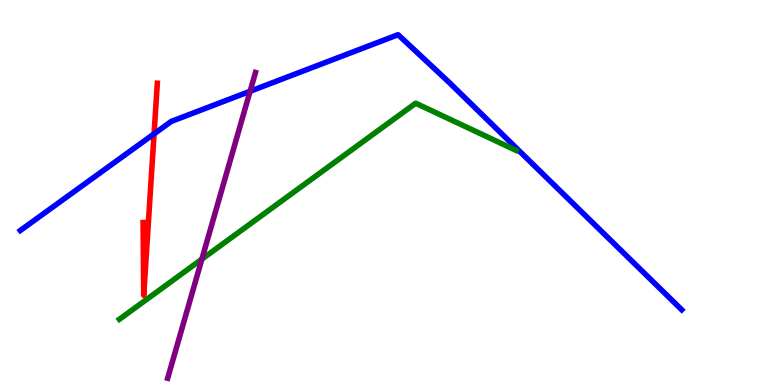[{'lines': ['blue', 'red'], 'intersections': [{'x': 1.99, 'y': 6.52}]}, {'lines': ['green', 'red'], 'intersections': []}, {'lines': ['purple', 'red'], 'intersections': []}, {'lines': ['blue', 'green'], 'intersections': []}, {'lines': ['blue', 'purple'], 'intersections': [{'x': 3.23, 'y': 7.63}]}, {'lines': ['green', 'purple'], 'intersections': [{'x': 2.6, 'y': 3.27}]}]